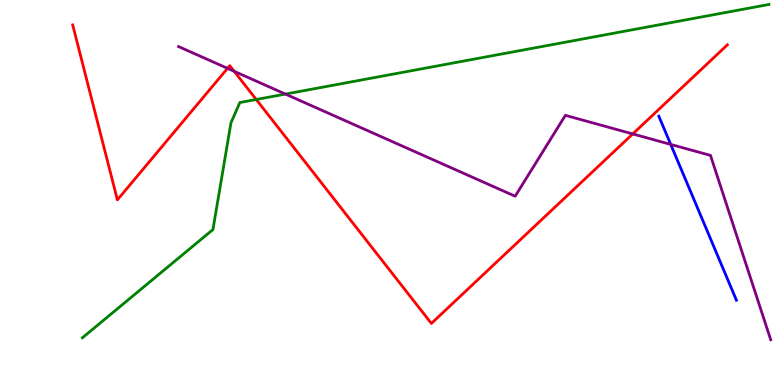[{'lines': ['blue', 'red'], 'intersections': []}, {'lines': ['green', 'red'], 'intersections': [{'x': 3.31, 'y': 7.42}]}, {'lines': ['purple', 'red'], 'intersections': [{'x': 2.94, 'y': 8.22}, {'x': 3.02, 'y': 8.15}, {'x': 8.16, 'y': 6.52}]}, {'lines': ['blue', 'green'], 'intersections': []}, {'lines': ['blue', 'purple'], 'intersections': [{'x': 8.65, 'y': 6.25}]}, {'lines': ['green', 'purple'], 'intersections': [{'x': 3.68, 'y': 7.56}]}]